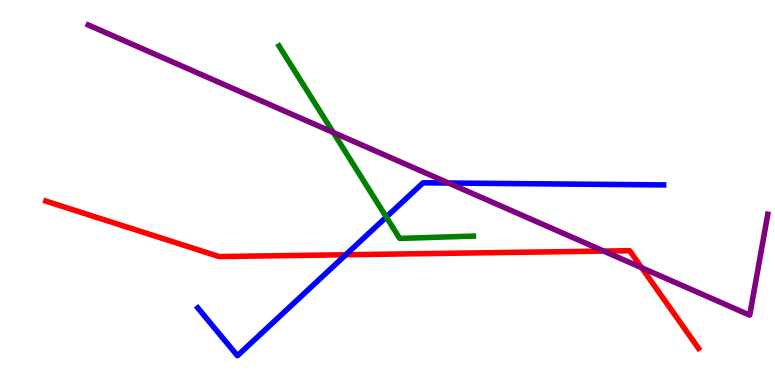[{'lines': ['blue', 'red'], 'intersections': [{'x': 4.46, 'y': 3.38}]}, {'lines': ['green', 'red'], 'intersections': []}, {'lines': ['purple', 'red'], 'intersections': [{'x': 7.79, 'y': 3.48}, {'x': 8.28, 'y': 3.05}]}, {'lines': ['blue', 'green'], 'intersections': [{'x': 4.98, 'y': 4.36}]}, {'lines': ['blue', 'purple'], 'intersections': [{'x': 5.79, 'y': 5.25}]}, {'lines': ['green', 'purple'], 'intersections': [{'x': 4.3, 'y': 6.56}]}]